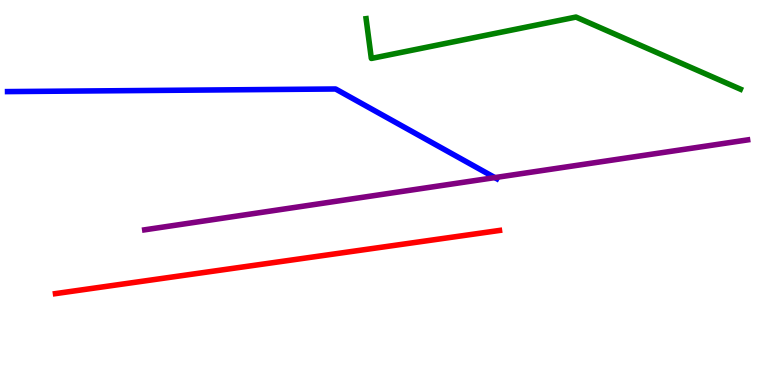[{'lines': ['blue', 'red'], 'intersections': []}, {'lines': ['green', 'red'], 'intersections': []}, {'lines': ['purple', 'red'], 'intersections': []}, {'lines': ['blue', 'green'], 'intersections': []}, {'lines': ['blue', 'purple'], 'intersections': [{'x': 6.39, 'y': 5.39}]}, {'lines': ['green', 'purple'], 'intersections': []}]